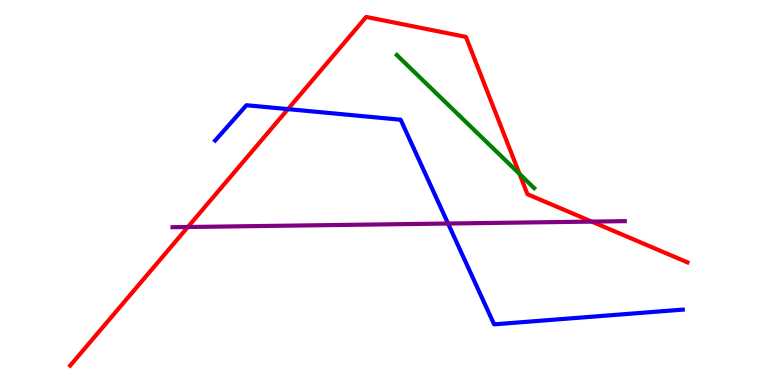[{'lines': ['blue', 'red'], 'intersections': [{'x': 3.72, 'y': 7.17}]}, {'lines': ['green', 'red'], 'intersections': [{'x': 6.7, 'y': 5.48}]}, {'lines': ['purple', 'red'], 'intersections': [{'x': 2.42, 'y': 4.1}, {'x': 7.64, 'y': 4.24}]}, {'lines': ['blue', 'green'], 'intersections': []}, {'lines': ['blue', 'purple'], 'intersections': [{'x': 5.78, 'y': 4.19}]}, {'lines': ['green', 'purple'], 'intersections': []}]